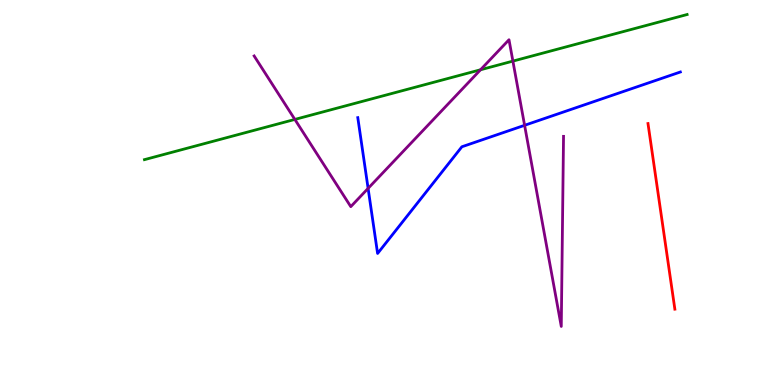[{'lines': ['blue', 'red'], 'intersections': []}, {'lines': ['green', 'red'], 'intersections': []}, {'lines': ['purple', 'red'], 'intersections': []}, {'lines': ['blue', 'green'], 'intersections': []}, {'lines': ['blue', 'purple'], 'intersections': [{'x': 4.75, 'y': 5.11}, {'x': 6.77, 'y': 6.75}]}, {'lines': ['green', 'purple'], 'intersections': [{'x': 3.8, 'y': 6.9}, {'x': 6.2, 'y': 8.19}, {'x': 6.62, 'y': 8.41}]}]